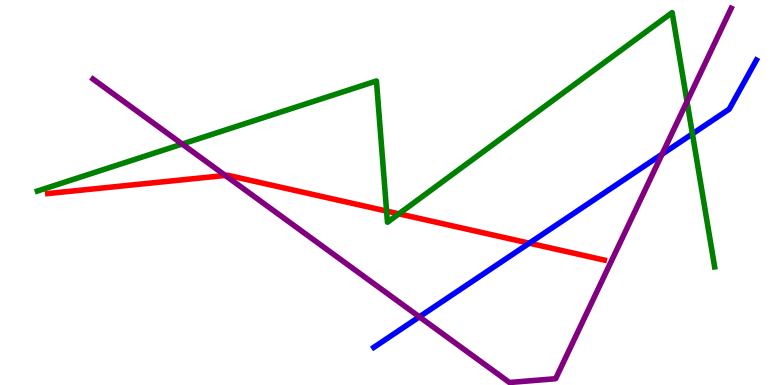[{'lines': ['blue', 'red'], 'intersections': [{'x': 6.83, 'y': 3.68}]}, {'lines': ['green', 'red'], 'intersections': [{'x': 4.99, 'y': 4.52}, {'x': 5.15, 'y': 4.45}]}, {'lines': ['purple', 'red'], 'intersections': [{'x': 2.91, 'y': 5.44}]}, {'lines': ['blue', 'green'], 'intersections': [{'x': 8.93, 'y': 6.52}]}, {'lines': ['blue', 'purple'], 'intersections': [{'x': 5.41, 'y': 1.77}, {'x': 8.54, 'y': 6.0}]}, {'lines': ['green', 'purple'], 'intersections': [{'x': 2.35, 'y': 6.26}, {'x': 8.86, 'y': 7.36}]}]